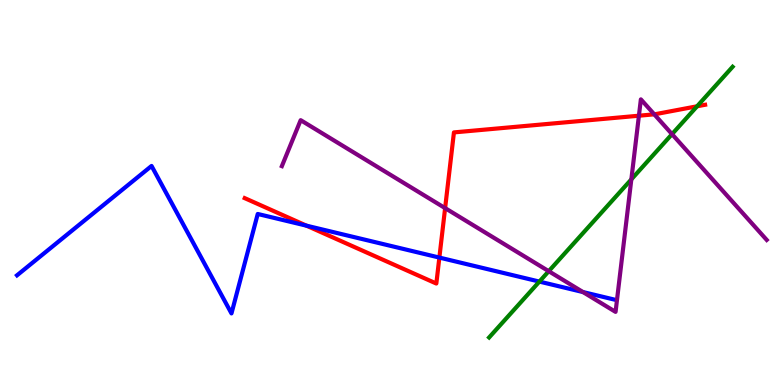[{'lines': ['blue', 'red'], 'intersections': [{'x': 3.95, 'y': 4.14}, {'x': 5.67, 'y': 3.31}]}, {'lines': ['green', 'red'], 'intersections': [{'x': 8.99, 'y': 7.24}]}, {'lines': ['purple', 'red'], 'intersections': [{'x': 5.74, 'y': 4.59}, {'x': 8.24, 'y': 6.99}, {'x': 8.44, 'y': 7.03}]}, {'lines': ['blue', 'green'], 'intersections': [{'x': 6.96, 'y': 2.69}]}, {'lines': ['blue', 'purple'], 'intersections': [{'x': 7.52, 'y': 2.41}]}, {'lines': ['green', 'purple'], 'intersections': [{'x': 7.08, 'y': 2.96}, {'x': 8.15, 'y': 5.34}, {'x': 8.67, 'y': 6.52}]}]